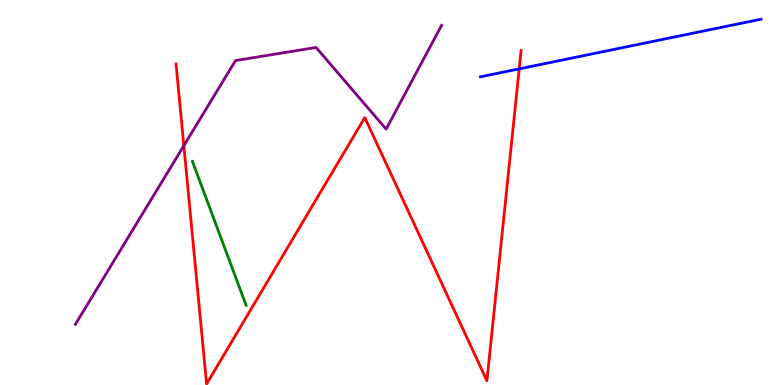[{'lines': ['blue', 'red'], 'intersections': [{'x': 6.7, 'y': 8.21}]}, {'lines': ['green', 'red'], 'intersections': []}, {'lines': ['purple', 'red'], 'intersections': [{'x': 2.37, 'y': 6.22}]}, {'lines': ['blue', 'green'], 'intersections': []}, {'lines': ['blue', 'purple'], 'intersections': []}, {'lines': ['green', 'purple'], 'intersections': []}]